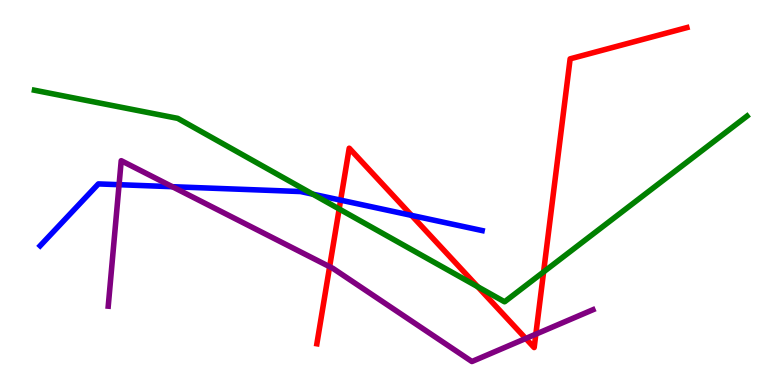[{'lines': ['blue', 'red'], 'intersections': [{'x': 4.4, 'y': 4.8}, {'x': 5.31, 'y': 4.41}]}, {'lines': ['green', 'red'], 'intersections': [{'x': 4.38, 'y': 4.57}, {'x': 6.16, 'y': 2.55}, {'x': 7.01, 'y': 2.94}]}, {'lines': ['purple', 'red'], 'intersections': [{'x': 4.25, 'y': 3.07}, {'x': 6.78, 'y': 1.21}, {'x': 6.91, 'y': 1.32}]}, {'lines': ['blue', 'green'], 'intersections': [{'x': 4.04, 'y': 4.96}]}, {'lines': ['blue', 'purple'], 'intersections': [{'x': 1.54, 'y': 5.2}, {'x': 2.22, 'y': 5.15}]}, {'lines': ['green', 'purple'], 'intersections': []}]